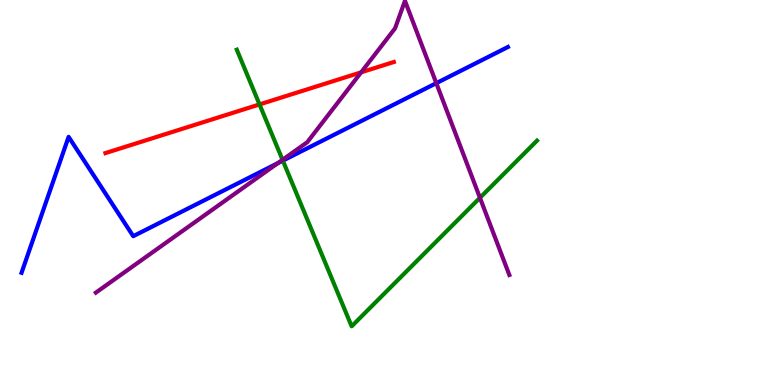[{'lines': ['blue', 'red'], 'intersections': []}, {'lines': ['green', 'red'], 'intersections': [{'x': 3.35, 'y': 7.29}]}, {'lines': ['purple', 'red'], 'intersections': [{'x': 4.66, 'y': 8.12}]}, {'lines': ['blue', 'green'], 'intersections': [{'x': 3.65, 'y': 5.83}]}, {'lines': ['blue', 'purple'], 'intersections': [{'x': 3.58, 'y': 5.76}, {'x': 5.63, 'y': 7.84}]}, {'lines': ['green', 'purple'], 'intersections': [{'x': 3.65, 'y': 5.85}, {'x': 6.19, 'y': 4.86}]}]